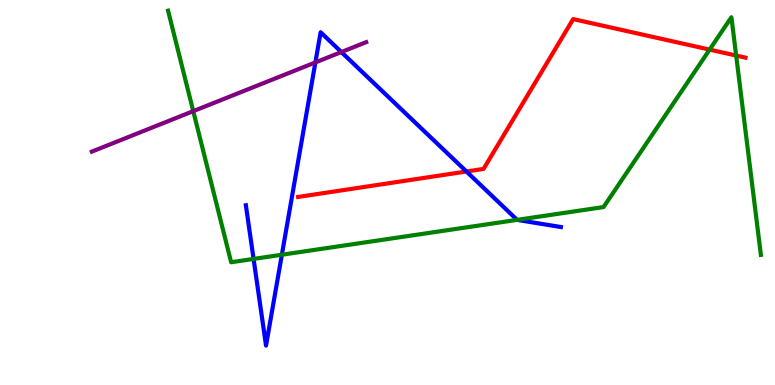[{'lines': ['blue', 'red'], 'intersections': [{'x': 6.02, 'y': 5.55}]}, {'lines': ['green', 'red'], 'intersections': [{'x': 9.16, 'y': 8.71}, {'x': 9.5, 'y': 8.56}]}, {'lines': ['purple', 'red'], 'intersections': []}, {'lines': ['blue', 'green'], 'intersections': [{'x': 3.27, 'y': 3.27}, {'x': 3.64, 'y': 3.38}, {'x': 6.67, 'y': 4.29}]}, {'lines': ['blue', 'purple'], 'intersections': [{'x': 4.07, 'y': 8.38}, {'x': 4.4, 'y': 8.65}]}, {'lines': ['green', 'purple'], 'intersections': [{'x': 2.49, 'y': 7.11}]}]